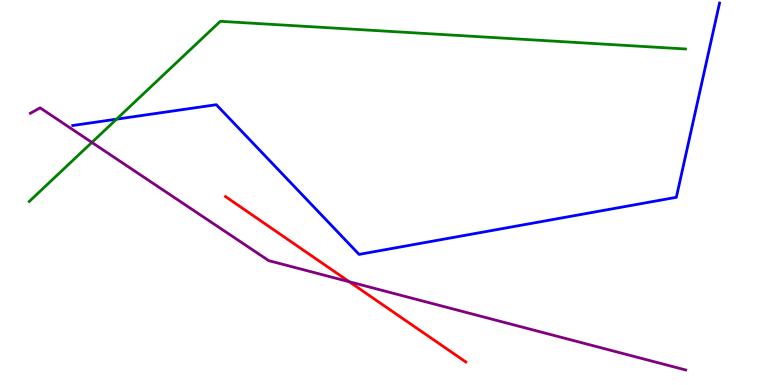[{'lines': ['blue', 'red'], 'intersections': []}, {'lines': ['green', 'red'], 'intersections': []}, {'lines': ['purple', 'red'], 'intersections': [{'x': 4.51, 'y': 2.68}]}, {'lines': ['blue', 'green'], 'intersections': [{'x': 1.5, 'y': 6.91}]}, {'lines': ['blue', 'purple'], 'intersections': []}, {'lines': ['green', 'purple'], 'intersections': [{'x': 1.19, 'y': 6.3}]}]